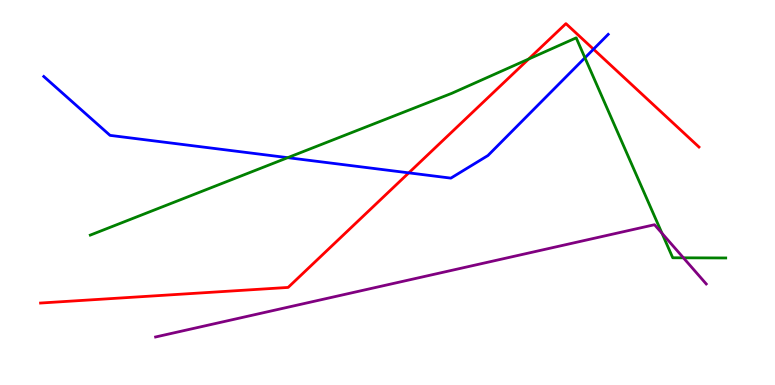[{'lines': ['blue', 'red'], 'intersections': [{'x': 5.27, 'y': 5.51}, {'x': 7.66, 'y': 8.72}]}, {'lines': ['green', 'red'], 'intersections': [{'x': 6.82, 'y': 8.47}]}, {'lines': ['purple', 'red'], 'intersections': []}, {'lines': ['blue', 'green'], 'intersections': [{'x': 3.71, 'y': 5.9}, {'x': 7.55, 'y': 8.5}]}, {'lines': ['blue', 'purple'], 'intersections': []}, {'lines': ['green', 'purple'], 'intersections': [{'x': 8.54, 'y': 3.94}, {'x': 8.82, 'y': 3.3}]}]